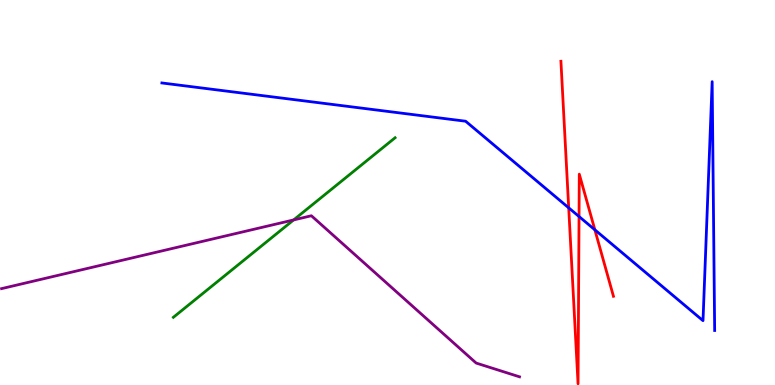[{'lines': ['blue', 'red'], 'intersections': [{'x': 7.34, 'y': 4.6}, {'x': 7.47, 'y': 4.38}, {'x': 7.68, 'y': 4.03}]}, {'lines': ['green', 'red'], 'intersections': []}, {'lines': ['purple', 'red'], 'intersections': []}, {'lines': ['blue', 'green'], 'intersections': []}, {'lines': ['blue', 'purple'], 'intersections': []}, {'lines': ['green', 'purple'], 'intersections': [{'x': 3.79, 'y': 4.29}]}]